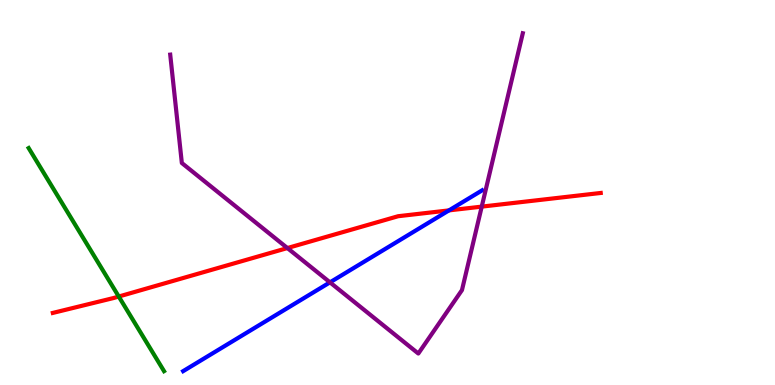[{'lines': ['blue', 'red'], 'intersections': [{'x': 5.79, 'y': 4.54}]}, {'lines': ['green', 'red'], 'intersections': [{'x': 1.53, 'y': 2.3}]}, {'lines': ['purple', 'red'], 'intersections': [{'x': 3.71, 'y': 3.56}, {'x': 6.22, 'y': 4.63}]}, {'lines': ['blue', 'green'], 'intersections': []}, {'lines': ['blue', 'purple'], 'intersections': [{'x': 4.26, 'y': 2.67}]}, {'lines': ['green', 'purple'], 'intersections': []}]